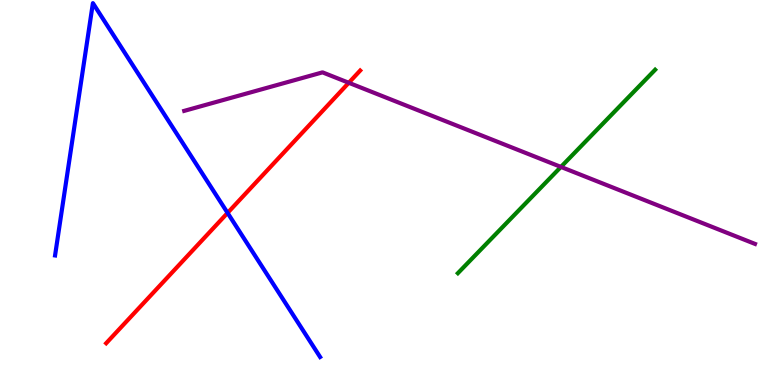[{'lines': ['blue', 'red'], 'intersections': [{'x': 2.94, 'y': 4.47}]}, {'lines': ['green', 'red'], 'intersections': []}, {'lines': ['purple', 'red'], 'intersections': [{'x': 4.5, 'y': 7.85}]}, {'lines': ['blue', 'green'], 'intersections': []}, {'lines': ['blue', 'purple'], 'intersections': []}, {'lines': ['green', 'purple'], 'intersections': [{'x': 7.24, 'y': 5.66}]}]